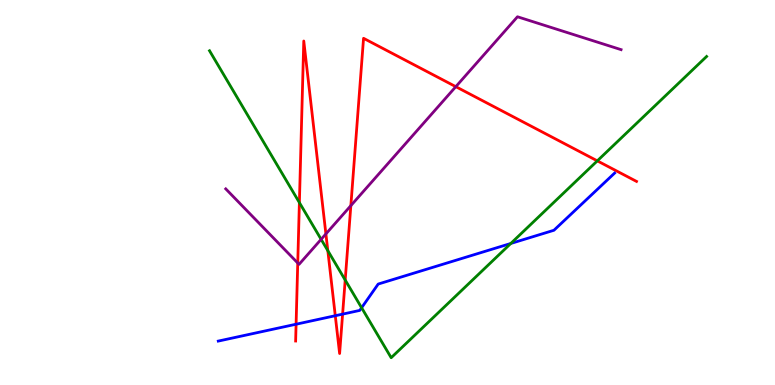[{'lines': ['blue', 'red'], 'intersections': [{'x': 3.82, 'y': 1.58}, {'x': 4.33, 'y': 1.8}, {'x': 4.42, 'y': 1.84}]}, {'lines': ['green', 'red'], 'intersections': [{'x': 3.86, 'y': 4.74}, {'x': 4.23, 'y': 3.49}, {'x': 4.45, 'y': 2.73}, {'x': 7.71, 'y': 5.82}]}, {'lines': ['purple', 'red'], 'intersections': [{'x': 3.84, 'y': 3.17}, {'x': 4.21, 'y': 3.92}, {'x': 4.53, 'y': 4.66}, {'x': 5.88, 'y': 7.75}]}, {'lines': ['blue', 'green'], 'intersections': [{'x': 4.67, 'y': 2.01}, {'x': 6.59, 'y': 3.68}]}, {'lines': ['blue', 'purple'], 'intersections': []}, {'lines': ['green', 'purple'], 'intersections': [{'x': 4.14, 'y': 3.78}]}]